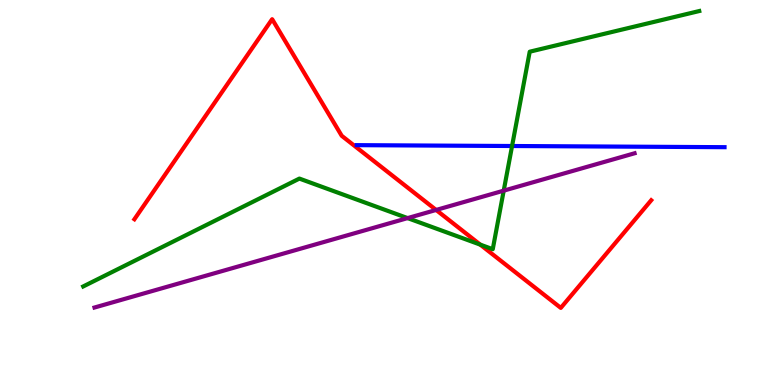[{'lines': ['blue', 'red'], 'intersections': []}, {'lines': ['green', 'red'], 'intersections': [{'x': 6.2, 'y': 3.65}]}, {'lines': ['purple', 'red'], 'intersections': [{'x': 5.63, 'y': 4.55}]}, {'lines': ['blue', 'green'], 'intersections': [{'x': 6.61, 'y': 6.21}]}, {'lines': ['blue', 'purple'], 'intersections': []}, {'lines': ['green', 'purple'], 'intersections': [{'x': 5.26, 'y': 4.34}, {'x': 6.5, 'y': 5.05}]}]